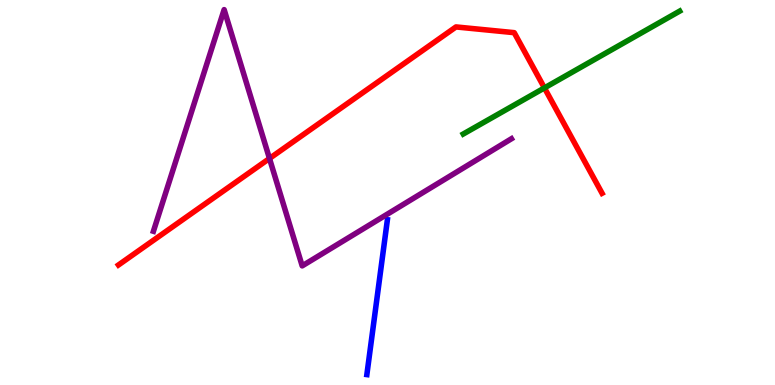[{'lines': ['blue', 'red'], 'intersections': []}, {'lines': ['green', 'red'], 'intersections': [{'x': 7.02, 'y': 7.72}]}, {'lines': ['purple', 'red'], 'intersections': [{'x': 3.48, 'y': 5.88}]}, {'lines': ['blue', 'green'], 'intersections': []}, {'lines': ['blue', 'purple'], 'intersections': []}, {'lines': ['green', 'purple'], 'intersections': []}]